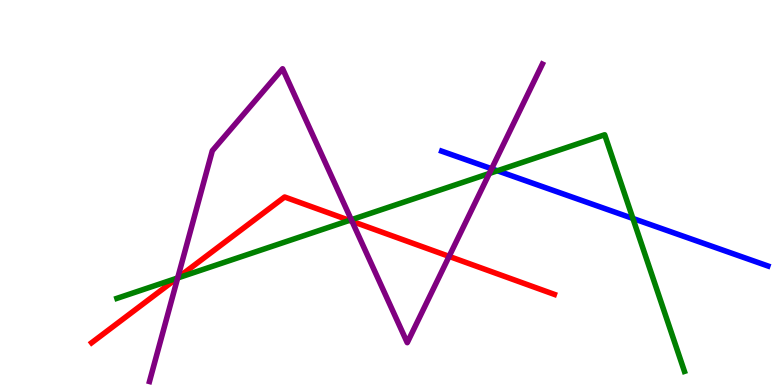[{'lines': ['blue', 'red'], 'intersections': []}, {'lines': ['green', 'red'], 'intersections': [{'x': 2.29, 'y': 2.78}, {'x': 4.51, 'y': 4.28}]}, {'lines': ['purple', 'red'], 'intersections': [{'x': 2.29, 'y': 2.79}, {'x': 4.54, 'y': 4.25}, {'x': 5.8, 'y': 3.34}]}, {'lines': ['blue', 'green'], 'intersections': [{'x': 6.42, 'y': 5.56}, {'x': 8.17, 'y': 4.33}]}, {'lines': ['blue', 'purple'], 'intersections': [{'x': 6.34, 'y': 5.62}]}, {'lines': ['green', 'purple'], 'intersections': [{'x': 2.29, 'y': 2.78}, {'x': 4.53, 'y': 4.29}, {'x': 6.31, 'y': 5.49}]}]